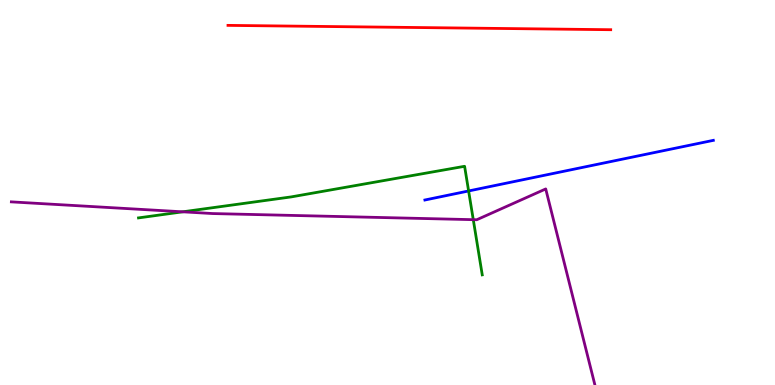[{'lines': ['blue', 'red'], 'intersections': []}, {'lines': ['green', 'red'], 'intersections': []}, {'lines': ['purple', 'red'], 'intersections': []}, {'lines': ['blue', 'green'], 'intersections': [{'x': 6.05, 'y': 5.04}]}, {'lines': ['blue', 'purple'], 'intersections': []}, {'lines': ['green', 'purple'], 'intersections': [{'x': 2.36, 'y': 4.5}, {'x': 6.11, 'y': 4.29}]}]